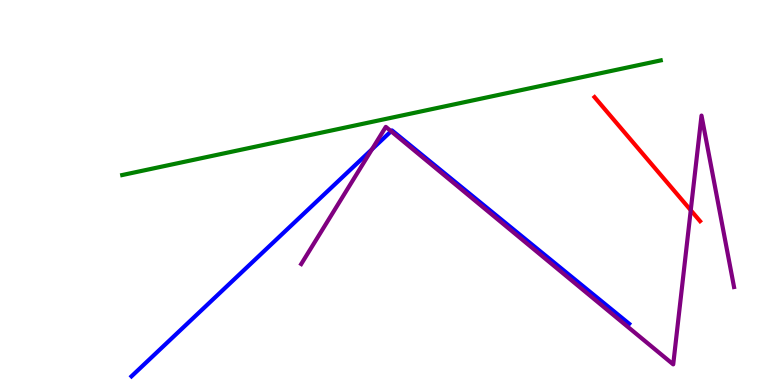[{'lines': ['blue', 'red'], 'intersections': []}, {'lines': ['green', 'red'], 'intersections': []}, {'lines': ['purple', 'red'], 'intersections': [{'x': 8.91, 'y': 4.54}]}, {'lines': ['blue', 'green'], 'intersections': []}, {'lines': ['blue', 'purple'], 'intersections': [{'x': 4.8, 'y': 6.12}, {'x': 5.05, 'y': 6.59}]}, {'lines': ['green', 'purple'], 'intersections': []}]